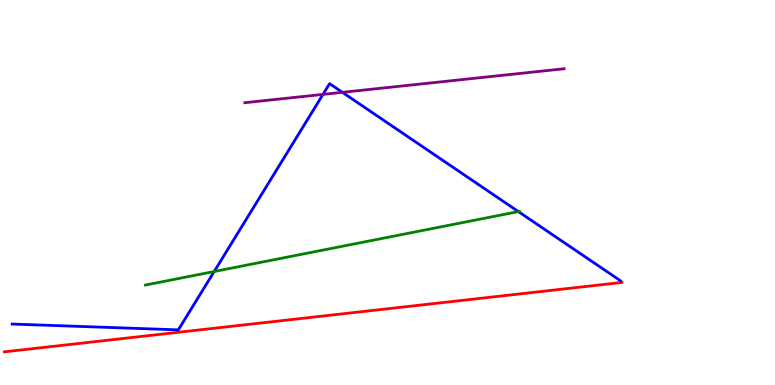[{'lines': ['blue', 'red'], 'intersections': []}, {'lines': ['green', 'red'], 'intersections': []}, {'lines': ['purple', 'red'], 'intersections': []}, {'lines': ['blue', 'green'], 'intersections': [{'x': 2.76, 'y': 2.95}, {'x': 6.69, 'y': 4.5}]}, {'lines': ['blue', 'purple'], 'intersections': [{'x': 4.17, 'y': 7.55}, {'x': 4.42, 'y': 7.6}]}, {'lines': ['green', 'purple'], 'intersections': []}]